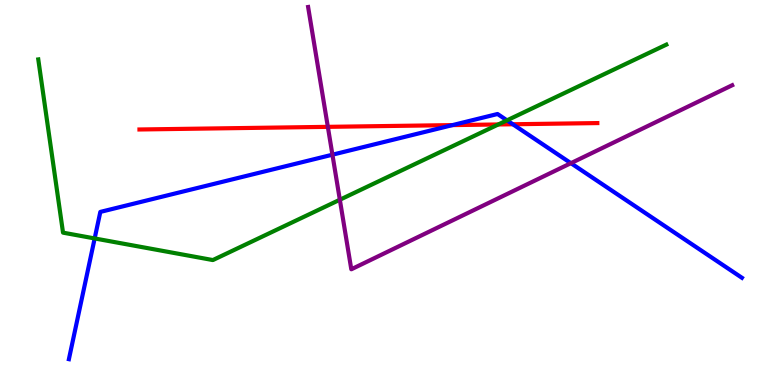[{'lines': ['blue', 'red'], 'intersections': [{'x': 5.84, 'y': 6.75}, {'x': 6.62, 'y': 6.77}]}, {'lines': ['green', 'red'], 'intersections': [{'x': 6.43, 'y': 6.77}]}, {'lines': ['purple', 'red'], 'intersections': [{'x': 4.23, 'y': 6.71}]}, {'lines': ['blue', 'green'], 'intersections': [{'x': 1.22, 'y': 3.81}, {'x': 6.54, 'y': 6.87}]}, {'lines': ['blue', 'purple'], 'intersections': [{'x': 4.29, 'y': 5.98}, {'x': 7.37, 'y': 5.76}]}, {'lines': ['green', 'purple'], 'intersections': [{'x': 4.39, 'y': 4.81}]}]